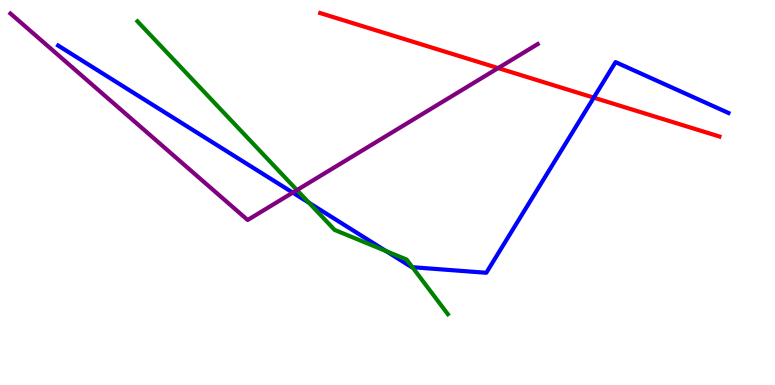[{'lines': ['blue', 'red'], 'intersections': [{'x': 7.66, 'y': 7.46}]}, {'lines': ['green', 'red'], 'intersections': []}, {'lines': ['purple', 'red'], 'intersections': [{'x': 6.43, 'y': 8.23}]}, {'lines': ['blue', 'green'], 'intersections': [{'x': 3.99, 'y': 4.73}, {'x': 4.98, 'y': 3.48}, {'x': 5.32, 'y': 3.06}]}, {'lines': ['blue', 'purple'], 'intersections': [{'x': 3.78, 'y': 5.0}]}, {'lines': ['green', 'purple'], 'intersections': [{'x': 3.83, 'y': 5.06}]}]